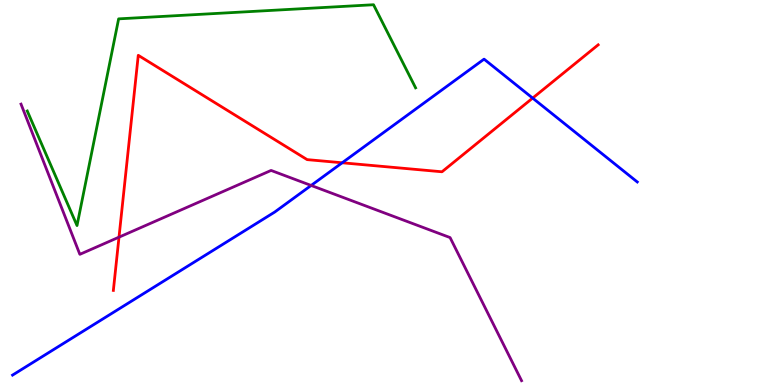[{'lines': ['blue', 'red'], 'intersections': [{'x': 4.42, 'y': 5.77}, {'x': 6.87, 'y': 7.45}]}, {'lines': ['green', 'red'], 'intersections': []}, {'lines': ['purple', 'red'], 'intersections': [{'x': 1.54, 'y': 3.84}]}, {'lines': ['blue', 'green'], 'intersections': []}, {'lines': ['blue', 'purple'], 'intersections': [{'x': 4.01, 'y': 5.18}]}, {'lines': ['green', 'purple'], 'intersections': []}]